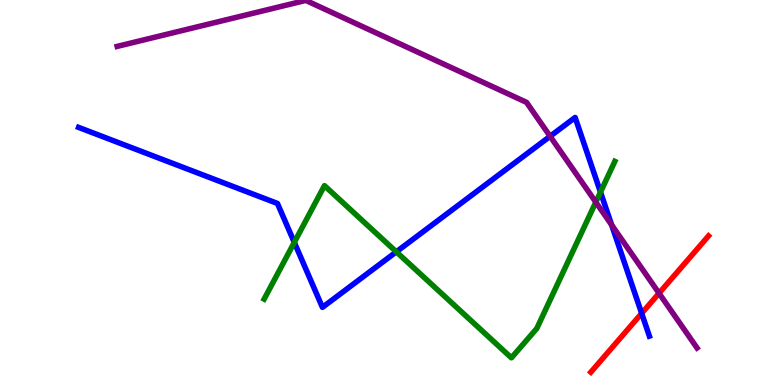[{'lines': ['blue', 'red'], 'intersections': [{'x': 8.28, 'y': 1.86}]}, {'lines': ['green', 'red'], 'intersections': []}, {'lines': ['purple', 'red'], 'intersections': [{'x': 8.5, 'y': 2.38}]}, {'lines': ['blue', 'green'], 'intersections': [{'x': 3.8, 'y': 3.7}, {'x': 5.11, 'y': 3.46}, {'x': 7.75, 'y': 5.01}]}, {'lines': ['blue', 'purple'], 'intersections': [{'x': 7.1, 'y': 6.46}, {'x': 7.89, 'y': 4.16}]}, {'lines': ['green', 'purple'], 'intersections': [{'x': 7.69, 'y': 4.75}]}]